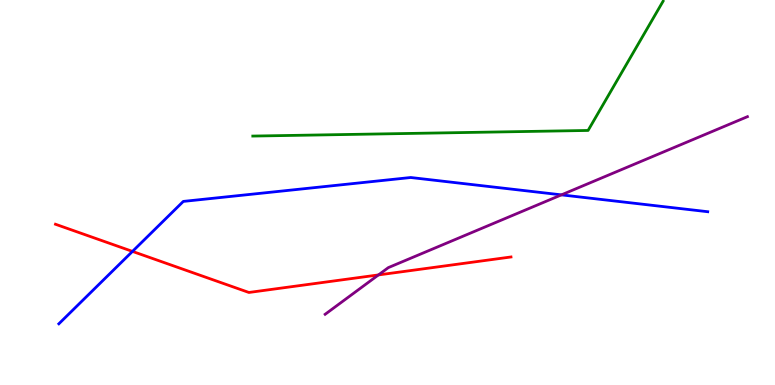[{'lines': ['blue', 'red'], 'intersections': [{'x': 1.71, 'y': 3.47}]}, {'lines': ['green', 'red'], 'intersections': []}, {'lines': ['purple', 'red'], 'intersections': [{'x': 4.88, 'y': 2.86}]}, {'lines': ['blue', 'green'], 'intersections': []}, {'lines': ['blue', 'purple'], 'intersections': [{'x': 7.24, 'y': 4.94}]}, {'lines': ['green', 'purple'], 'intersections': []}]